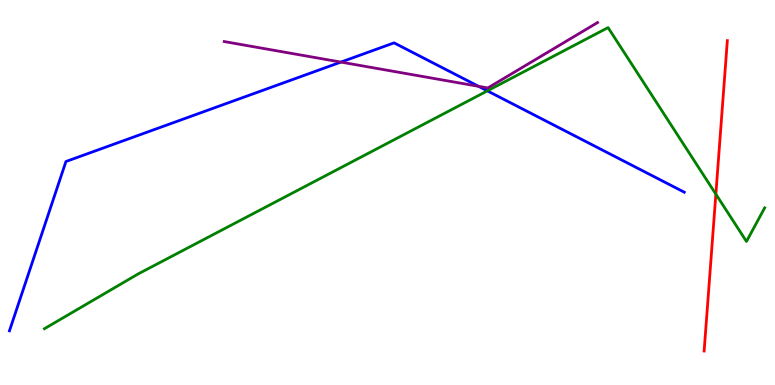[{'lines': ['blue', 'red'], 'intersections': []}, {'lines': ['green', 'red'], 'intersections': [{'x': 9.24, 'y': 4.96}]}, {'lines': ['purple', 'red'], 'intersections': []}, {'lines': ['blue', 'green'], 'intersections': [{'x': 6.29, 'y': 7.64}]}, {'lines': ['blue', 'purple'], 'intersections': [{'x': 4.4, 'y': 8.39}, {'x': 6.17, 'y': 7.76}]}, {'lines': ['green', 'purple'], 'intersections': []}]